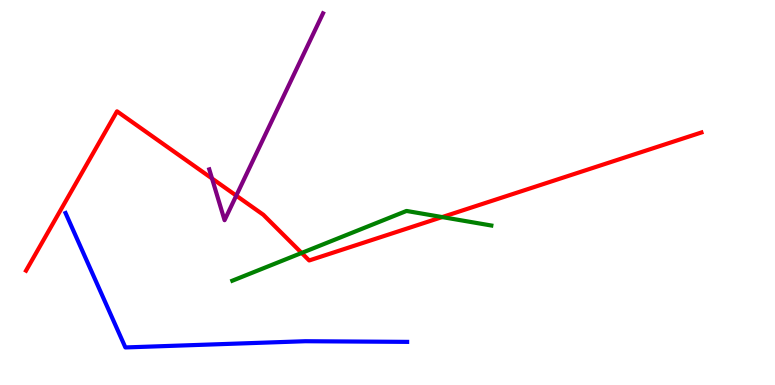[{'lines': ['blue', 'red'], 'intersections': []}, {'lines': ['green', 'red'], 'intersections': [{'x': 3.89, 'y': 3.43}, {'x': 5.71, 'y': 4.36}]}, {'lines': ['purple', 'red'], 'intersections': [{'x': 2.74, 'y': 5.36}, {'x': 3.05, 'y': 4.92}]}, {'lines': ['blue', 'green'], 'intersections': []}, {'lines': ['blue', 'purple'], 'intersections': []}, {'lines': ['green', 'purple'], 'intersections': []}]